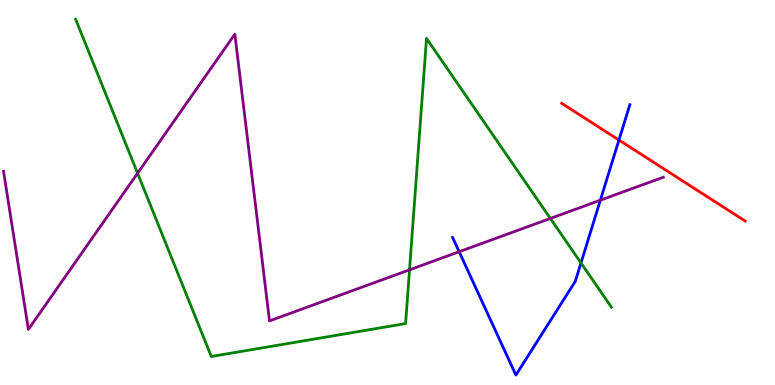[{'lines': ['blue', 'red'], 'intersections': [{'x': 7.99, 'y': 6.36}]}, {'lines': ['green', 'red'], 'intersections': []}, {'lines': ['purple', 'red'], 'intersections': []}, {'lines': ['blue', 'green'], 'intersections': [{'x': 7.5, 'y': 3.17}]}, {'lines': ['blue', 'purple'], 'intersections': [{'x': 5.92, 'y': 3.46}, {'x': 7.75, 'y': 4.8}]}, {'lines': ['green', 'purple'], 'intersections': [{'x': 1.78, 'y': 5.5}, {'x': 5.28, 'y': 2.99}, {'x': 7.1, 'y': 4.33}]}]